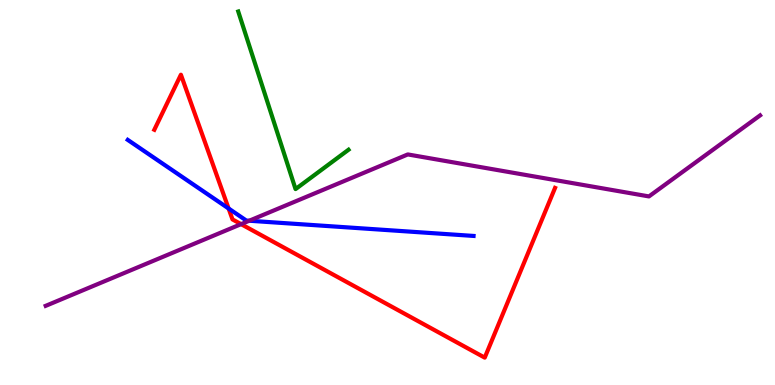[{'lines': ['blue', 'red'], 'intersections': [{'x': 2.95, 'y': 4.58}]}, {'lines': ['green', 'red'], 'intersections': []}, {'lines': ['purple', 'red'], 'intersections': [{'x': 3.11, 'y': 4.18}]}, {'lines': ['blue', 'green'], 'intersections': []}, {'lines': ['blue', 'purple'], 'intersections': [{'x': 3.22, 'y': 4.27}]}, {'lines': ['green', 'purple'], 'intersections': []}]